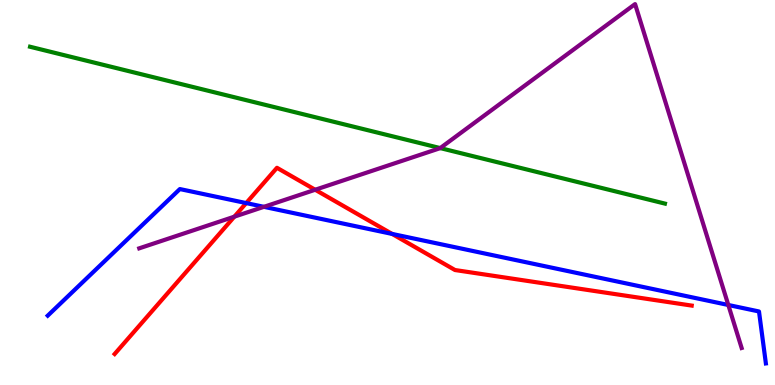[{'lines': ['blue', 'red'], 'intersections': [{'x': 3.18, 'y': 4.73}, {'x': 5.06, 'y': 3.92}]}, {'lines': ['green', 'red'], 'intersections': []}, {'lines': ['purple', 'red'], 'intersections': [{'x': 3.02, 'y': 4.37}, {'x': 4.07, 'y': 5.07}]}, {'lines': ['blue', 'green'], 'intersections': []}, {'lines': ['blue', 'purple'], 'intersections': [{'x': 3.41, 'y': 4.63}, {'x': 9.4, 'y': 2.08}]}, {'lines': ['green', 'purple'], 'intersections': [{'x': 5.68, 'y': 6.15}]}]